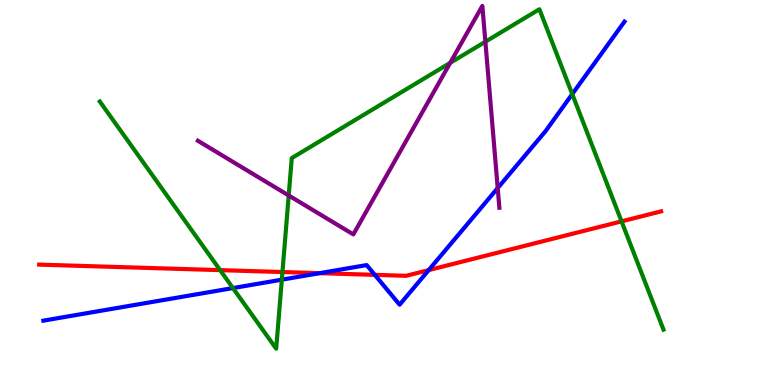[{'lines': ['blue', 'red'], 'intersections': [{'x': 4.12, 'y': 2.9}, {'x': 4.84, 'y': 2.86}, {'x': 5.53, 'y': 2.98}]}, {'lines': ['green', 'red'], 'intersections': [{'x': 2.84, 'y': 2.98}, {'x': 3.64, 'y': 2.93}, {'x': 8.02, 'y': 4.25}]}, {'lines': ['purple', 'red'], 'intersections': []}, {'lines': ['blue', 'green'], 'intersections': [{'x': 3.01, 'y': 2.52}, {'x': 3.64, 'y': 2.74}, {'x': 7.38, 'y': 7.56}]}, {'lines': ['blue', 'purple'], 'intersections': [{'x': 6.42, 'y': 5.12}]}, {'lines': ['green', 'purple'], 'intersections': [{'x': 3.73, 'y': 4.92}, {'x': 5.81, 'y': 8.37}, {'x': 6.26, 'y': 8.92}]}]